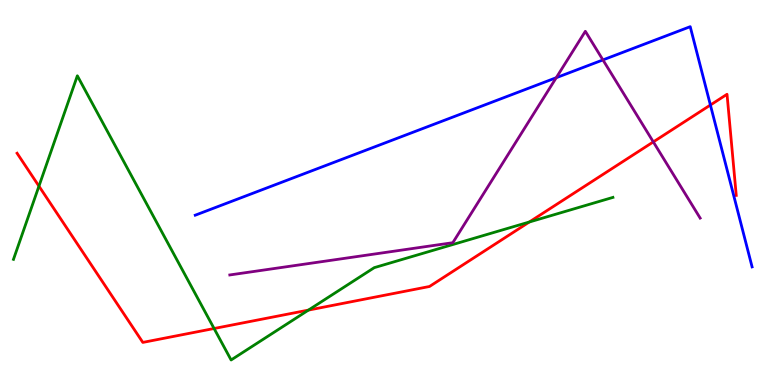[{'lines': ['blue', 'red'], 'intersections': [{'x': 9.17, 'y': 7.27}]}, {'lines': ['green', 'red'], 'intersections': [{'x': 0.503, 'y': 5.17}, {'x': 2.76, 'y': 1.47}, {'x': 3.98, 'y': 1.95}, {'x': 6.83, 'y': 4.23}]}, {'lines': ['purple', 'red'], 'intersections': [{'x': 8.43, 'y': 6.31}]}, {'lines': ['blue', 'green'], 'intersections': []}, {'lines': ['blue', 'purple'], 'intersections': [{'x': 7.18, 'y': 7.98}, {'x': 7.78, 'y': 8.44}]}, {'lines': ['green', 'purple'], 'intersections': []}]